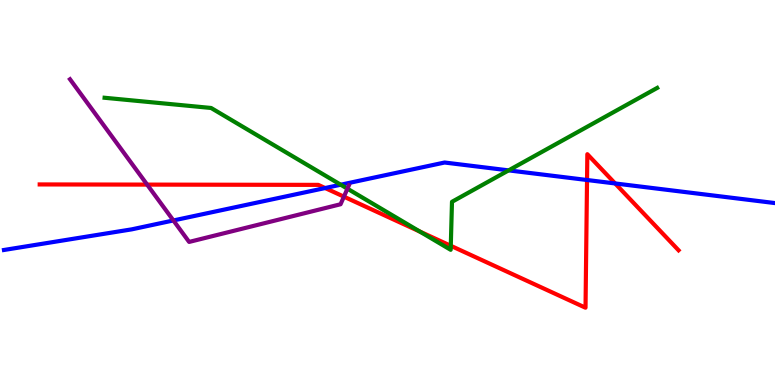[{'lines': ['blue', 'red'], 'intersections': [{'x': 4.2, 'y': 5.12}, {'x': 7.57, 'y': 5.32}, {'x': 7.94, 'y': 5.24}]}, {'lines': ['green', 'red'], 'intersections': [{'x': 5.42, 'y': 3.98}, {'x': 5.82, 'y': 3.62}]}, {'lines': ['purple', 'red'], 'intersections': [{'x': 1.9, 'y': 5.21}, {'x': 4.44, 'y': 4.89}]}, {'lines': ['blue', 'green'], 'intersections': [{'x': 4.4, 'y': 5.2}, {'x': 6.56, 'y': 5.57}]}, {'lines': ['blue', 'purple'], 'intersections': [{'x': 2.24, 'y': 4.27}]}, {'lines': ['green', 'purple'], 'intersections': [{'x': 4.48, 'y': 5.1}]}]